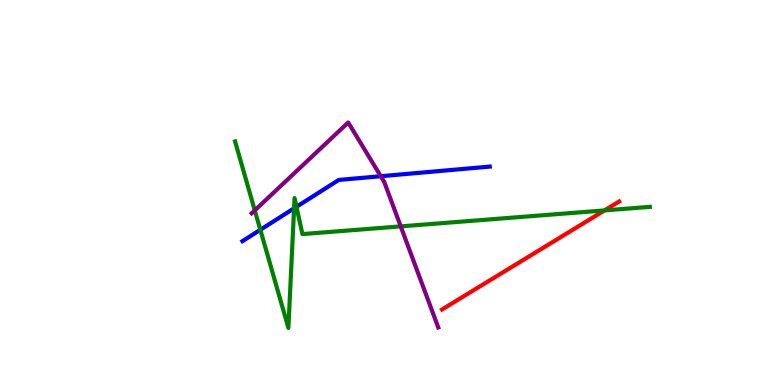[{'lines': ['blue', 'red'], 'intersections': []}, {'lines': ['green', 'red'], 'intersections': [{'x': 7.8, 'y': 4.53}]}, {'lines': ['purple', 'red'], 'intersections': []}, {'lines': ['blue', 'green'], 'intersections': [{'x': 3.36, 'y': 4.03}, {'x': 3.79, 'y': 4.59}, {'x': 3.83, 'y': 4.63}]}, {'lines': ['blue', 'purple'], 'intersections': [{'x': 4.91, 'y': 5.42}]}, {'lines': ['green', 'purple'], 'intersections': [{'x': 3.29, 'y': 4.54}, {'x': 5.17, 'y': 4.12}]}]